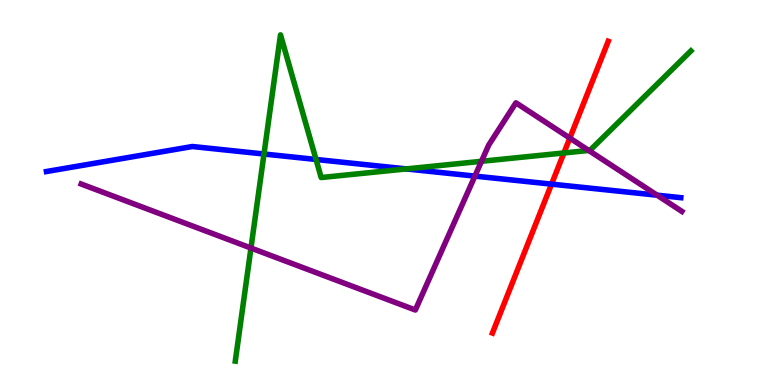[{'lines': ['blue', 'red'], 'intersections': [{'x': 7.12, 'y': 5.22}]}, {'lines': ['green', 'red'], 'intersections': [{'x': 7.28, 'y': 6.03}]}, {'lines': ['purple', 'red'], 'intersections': [{'x': 7.35, 'y': 6.41}]}, {'lines': ['blue', 'green'], 'intersections': [{'x': 3.41, 'y': 6.0}, {'x': 4.08, 'y': 5.86}, {'x': 5.24, 'y': 5.61}]}, {'lines': ['blue', 'purple'], 'intersections': [{'x': 6.13, 'y': 5.43}, {'x': 8.48, 'y': 4.93}]}, {'lines': ['green', 'purple'], 'intersections': [{'x': 3.24, 'y': 3.56}, {'x': 6.21, 'y': 5.81}, {'x': 7.6, 'y': 6.09}]}]